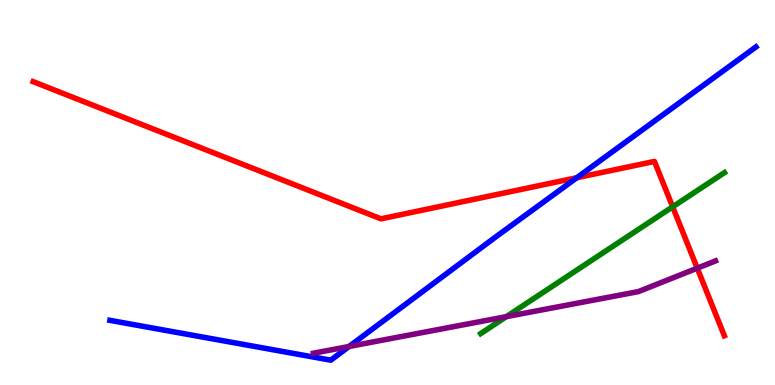[{'lines': ['blue', 'red'], 'intersections': [{'x': 7.44, 'y': 5.38}]}, {'lines': ['green', 'red'], 'intersections': [{'x': 8.68, 'y': 4.63}]}, {'lines': ['purple', 'red'], 'intersections': [{'x': 9.0, 'y': 3.03}]}, {'lines': ['blue', 'green'], 'intersections': []}, {'lines': ['blue', 'purple'], 'intersections': [{'x': 4.5, 'y': 1.0}]}, {'lines': ['green', 'purple'], 'intersections': [{'x': 6.53, 'y': 1.78}]}]